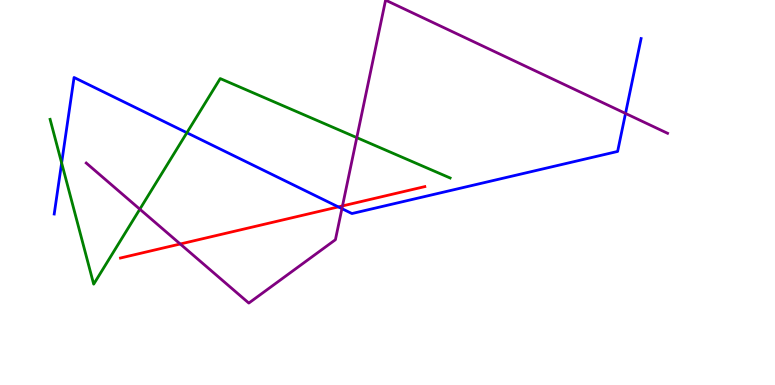[{'lines': ['blue', 'red'], 'intersections': [{'x': 4.37, 'y': 4.63}]}, {'lines': ['green', 'red'], 'intersections': []}, {'lines': ['purple', 'red'], 'intersections': [{'x': 2.33, 'y': 3.66}, {'x': 4.42, 'y': 4.65}]}, {'lines': ['blue', 'green'], 'intersections': [{'x': 0.795, 'y': 5.77}, {'x': 2.41, 'y': 6.55}]}, {'lines': ['blue', 'purple'], 'intersections': [{'x': 4.41, 'y': 4.58}, {'x': 8.07, 'y': 7.05}]}, {'lines': ['green', 'purple'], 'intersections': [{'x': 1.8, 'y': 4.57}, {'x': 4.6, 'y': 6.43}]}]